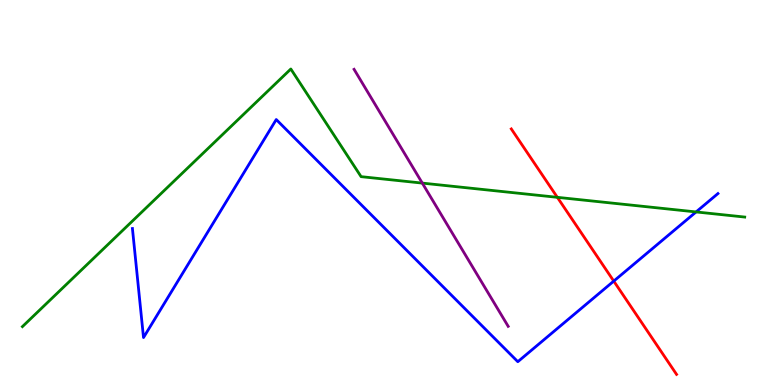[{'lines': ['blue', 'red'], 'intersections': [{'x': 7.92, 'y': 2.7}]}, {'lines': ['green', 'red'], 'intersections': [{'x': 7.19, 'y': 4.87}]}, {'lines': ['purple', 'red'], 'intersections': []}, {'lines': ['blue', 'green'], 'intersections': [{'x': 8.98, 'y': 4.5}]}, {'lines': ['blue', 'purple'], 'intersections': []}, {'lines': ['green', 'purple'], 'intersections': [{'x': 5.45, 'y': 5.24}]}]